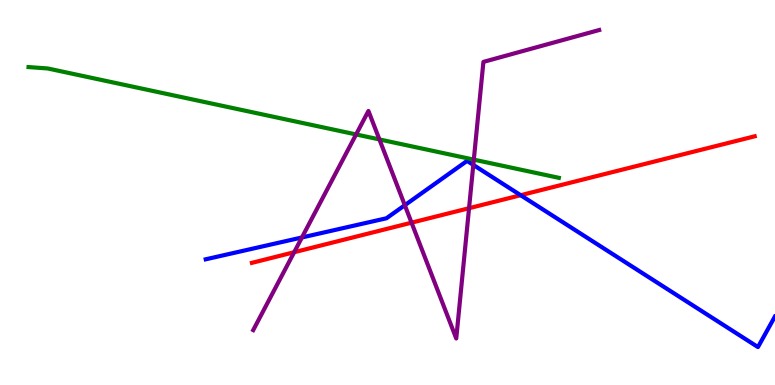[{'lines': ['blue', 'red'], 'intersections': [{'x': 6.72, 'y': 4.93}]}, {'lines': ['green', 'red'], 'intersections': []}, {'lines': ['purple', 'red'], 'intersections': [{'x': 3.8, 'y': 3.45}, {'x': 5.31, 'y': 4.22}, {'x': 6.05, 'y': 4.59}]}, {'lines': ['blue', 'green'], 'intersections': []}, {'lines': ['blue', 'purple'], 'intersections': [{'x': 3.9, 'y': 3.83}, {'x': 5.22, 'y': 4.67}, {'x': 6.11, 'y': 5.72}]}, {'lines': ['green', 'purple'], 'intersections': [{'x': 4.59, 'y': 6.51}, {'x': 4.9, 'y': 6.38}, {'x': 6.11, 'y': 5.85}]}]